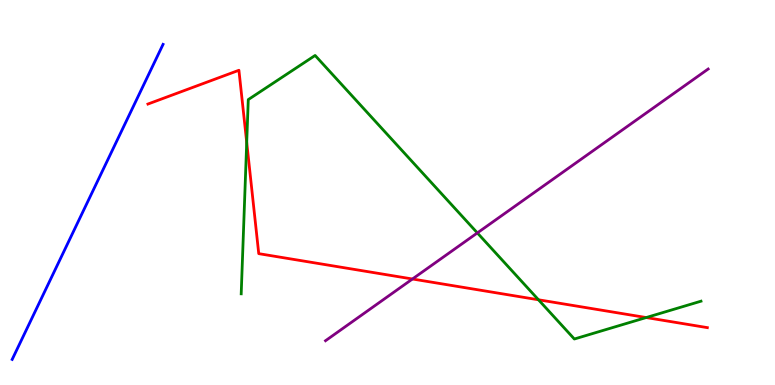[{'lines': ['blue', 'red'], 'intersections': []}, {'lines': ['green', 'red'], 'intersections': [{'x': 3.18, 'y': 6.3}, {'x': 6.95, 'y': 2.21}, {'x': 8.34, 'y': 1.75}]}, {'lines': ['purple', 'red'], 'intersections': [{'x': 5.32, 'y': 2.75}]}, {'lines': ['blue', 'green'], 'intersections': []}, {'lines': ['blue', 'purple'], 'intersections': []}, {'lines': ['green', 'purple'], 'intersections': [{'x': 6.16, 'y': 3.95}]}]